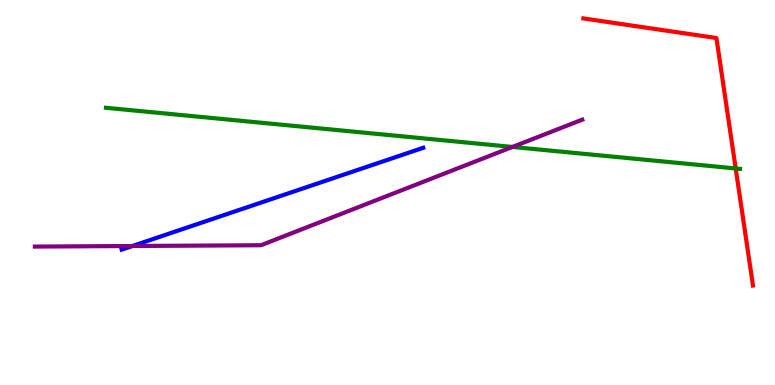[{'lines': ['blue', 'red'], 'intersections': []}, {'lines': ['green', 'red'], 'intersections': [{'x': 9.49, 'y': 5.62}]}, {'lines': ['purple', 'red'], 'intersections': []}, {'lines': ['blue', 'green'], 'intersections': []}, {'lines': ['blue', 'purple'], 'intersections': [{'x': 1.71, 'y': 3.61}]}, {'lines': ['green', 'purple'], 'intersections': [{'x': 6.61, 'y': 6.18}]}]